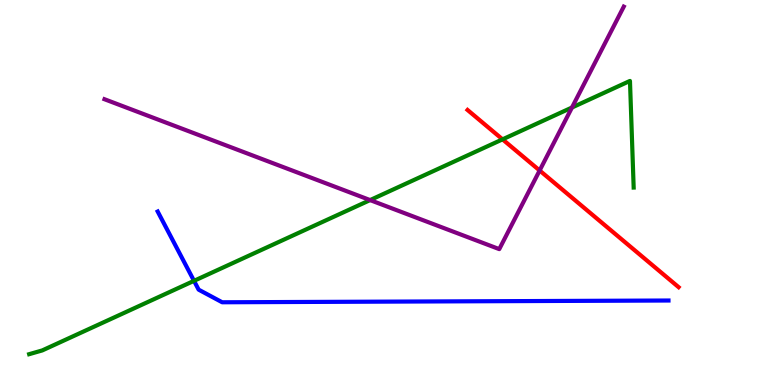[{'lines': ['blue', 'red'], 'intersections': []}, {'lines': ['green', 'red'], 'intersections': [{'x': 6.48, 'y': 6.38}]}, {'lines': ['purple', 'red'], 'intersections': [{'x': 6.96, 'y': 5.57}]}, {'lines': ['blue', 'green'], 'intersections': [{'x': 2.5, 'y': 2.71}]}, {'lines': ['blue', 'purple'], 'intersections': []}, {'lines': ['green', 'purple'], 'intersections': [{'x': 4.78, 'y': 4.8}, {'x': 7.38, 'y': 7.21}]}]